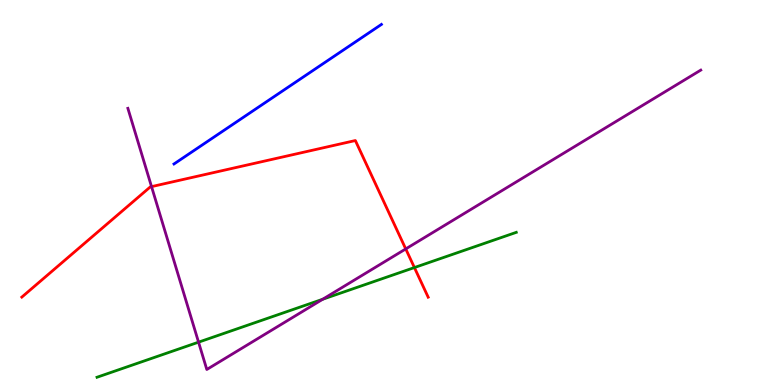[{'lines': ['blue', 'red'], 'intersections': []}, {'lines': ['green', 'red'], 'intersections': [{'x': 5.35, 'y': 3.05}]}, {'lines': ['purple', 'red'], 'intersections': [{'x': 1.96, 'y': 5.15}, {'x': 5.24, 'y': 3.53}]}, {'lines': ['blue', 'green'], 'intersections': []}, {'lines': ['blue', 'purple'], 'intersections': []}, {'lines': ['green', 'purple'], 'intersections': [{'x': 2.56, 'y': 1.11}, {'x': 4.16, 'y': 2.23}]}]